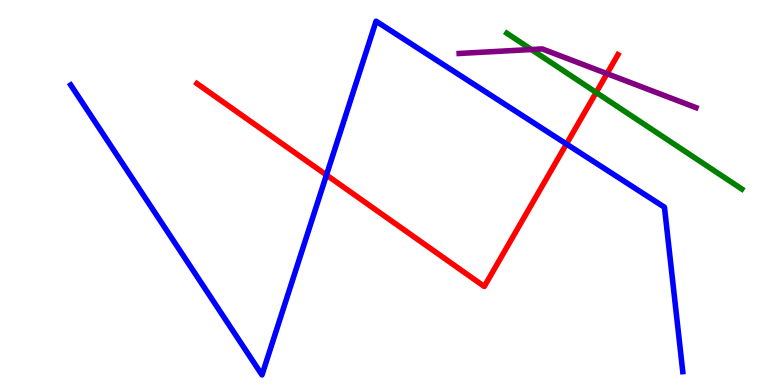[{'lines': ['blue', 'red'], 'intersections': [{'x': 4.21, 'y': 5.45}, {'x': 7.31, 'y': 6.26}]}, {'lines': ['green', 'red'], 'intersections': [{'x': 7.69, 'y': 7.6}]}, {'lines': ['purple', 'red'], 'intersections': [{'x': 7.83, 'y': 8.09}]}, {'lines': ['blue', 'green'], 'intersections': []}, {'lines': ['blue', 'purple'], 'intersections': []}, {'lines': ['green', 'purple'], 'intersections': [{'x': 6.86, 'y': 8.71}]}]